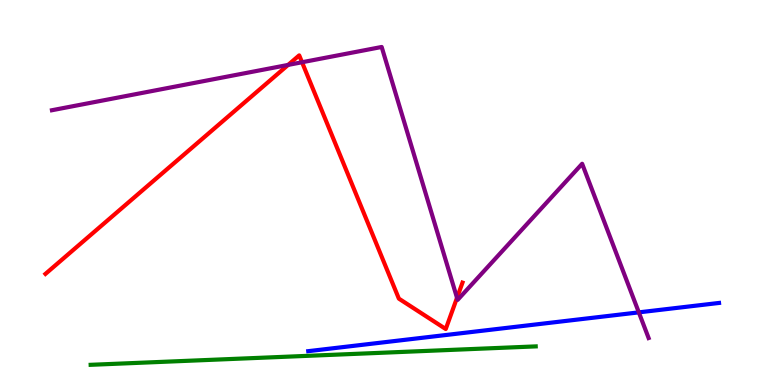[{'lines': ['blue', 'red'], 'intersections': []}, {'lines': ['green', 'red'], 'intersections': []}, {'lines': ['purple', 'red'], 'intersections': [{'x': 3.72, 'y': 8.31}, {'x': 3.9, 'y': 8.38}, {'x': 5.9, 'y': 2.26}]}, {'lines': ['blue', 'green'], 'intersections': []}, {'lines': ['blue', 'purple'], 'intersections': [{'x': 8.24, 'y': 1.89}]}, {'lines': ['green', 'purple'], 'intersections': []}]